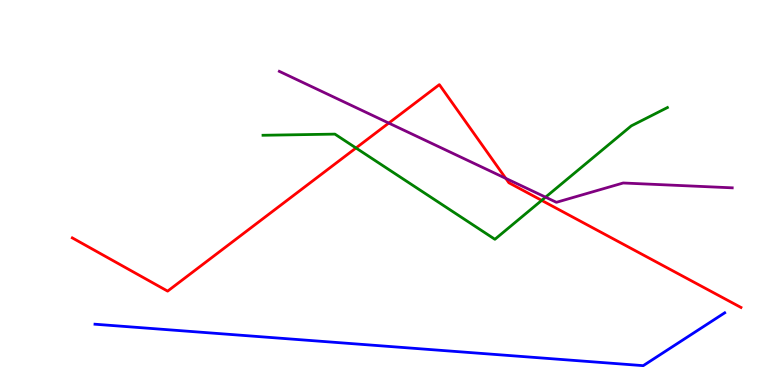[{'lines': ['blue', 'red'], 'intersections': []}, {'lines': ['green', 'red'], 'intersections': [{'x': 4.59, 'y': 6.16}, {'x': 6.99, 'y': 4.8}]}, {'lines': ['purple', 'red'], 'intersections': [{'x': 5.02, 'y': 6.8}, {'x': 6.53, 'y': 5.37}]}, {'lines': ['blue', 'green'], 'intersections': []}, {'lines': ['blue', 'purple'], 'intersections': []}, {'lines': ['green', 'purple'], 'intersections': [{'x': 7.04, 'y': 4.88}]}]